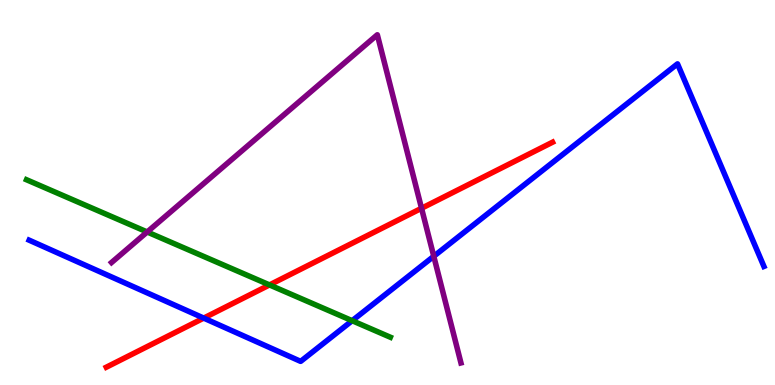[{'lines': ['blue', 'red'], 'intersections': [{'x': 2.63, 'y': 1.74}]}, {'lines': ['green', 'red'], 'intersections': [{'x': 3.48, 'y': 2.6}]}, {'lines': ['purple', 'red'], 'intersections': [{'x': 5.44, 'y': 4.59}]}, {'lines': ['blue', 'green'], 'intersections': [{'x': 4.54, 'y': 1.67}]}, {'lines': ['blue', 'purple'], 'intersections': [{'x': 5.6, 'y': 3.34}]}, {'lines': ['green', 'purple'], 'intersections': [{'x': 1.9, 'y': 3.97}]}]